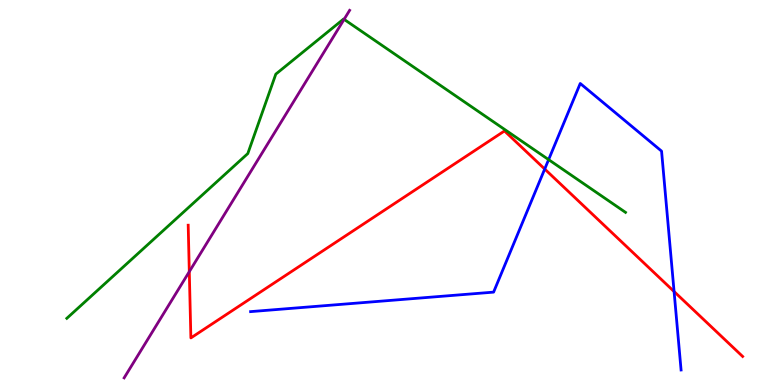[{'lines': ['blue', 'red'], 'intersections': [{'x': 7.03, 'y': 5.61}, {'x': 8.7, 'y': 2.43}]}, {'lines': ['green', 'red'], 'intersections': []}, {'lines': ['purple', 'red'], 'intersections': [{'x': 2.44, 'y': 2.94}]}, {'lines': ['blue', 'green'], 'intersections': [{'x': 7.08, 'y': 5.85}]}, {'lines': ['blue', 'purple'], 'intersections': []}, {'lines': ['green', 'purple'], 'intersections': [{'x': 4.44, 'y': 9.5}]}]